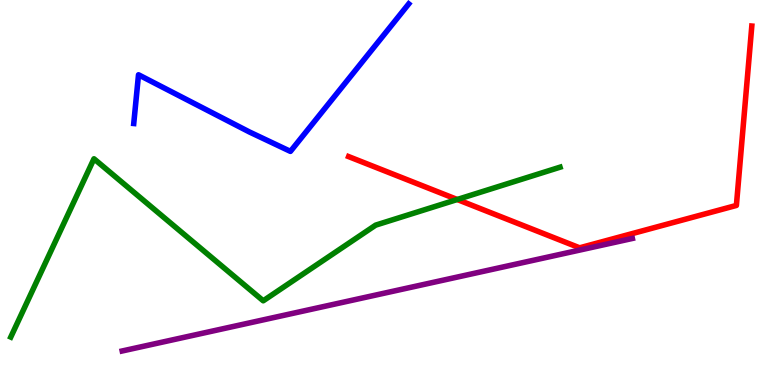[{'lines': ['blue', 'red'], 'intersections': []}, {'lines': ['green', 'red'], 'intersections': [{'x': 5.9, 'y': 4.82}]}, {'lines': ['purple', 'red'], 'intersections': []}, {'lines': ['blue', 'green'], 'intersections': []}, {'lines': ['blue', 'purple'], 'intersections': []}, {'lines': ['green', 'purple'], 'intersections': []}]